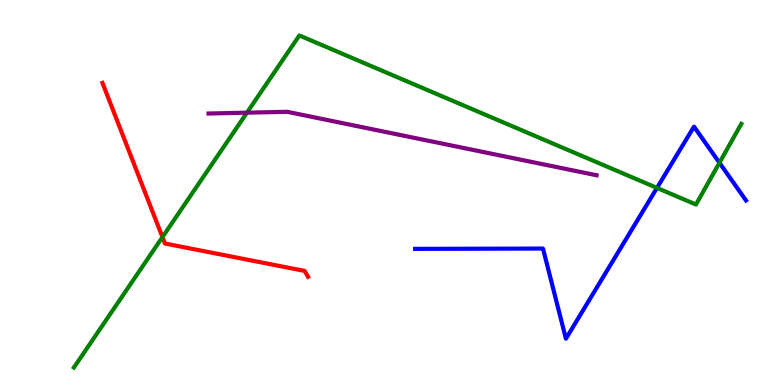[{'lines': ['blue', 'red'], 'intersections': []}, {'lines': ['green', 'red'], 'intersections': [{'x': 2.1, 'y': 3.84}]}, {'lines': ['purple', 'red'], 'intersections': []}, {'lines': ['blue', 'green'], 'intersections': [{'x': 8.48, 'y': 5.12}, {'x': 9.28, 'y': 5.77}]}, {'lines': ['blue', 'purple'], 'intersections': []}, {'lines': ['green', 'purple'], 'intersections': [{'x': 3.19, 'y': 7.07}]}]